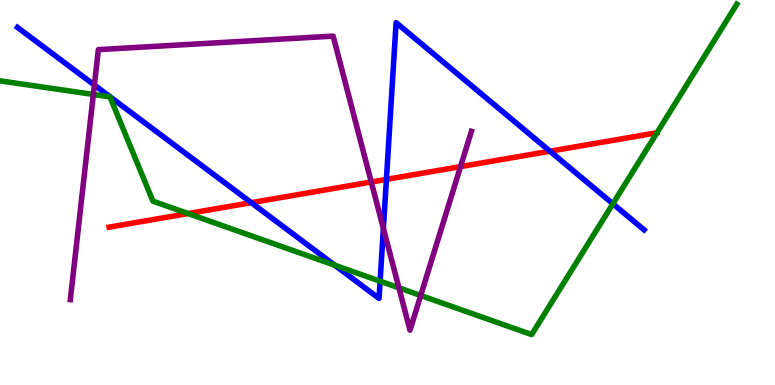[{'lines': ['blue', 'red'], 'intersections': [{'x': 3.24, 'y': 4.74}, {'x': 4.99, 'y': 5.34}, {'x': 7.1, 'y': 6.07}]}, {'lines': ['green', 'red'], 'intersections': [{'x': 2.43, 'y': 4.45}]}, {'lines': ['purple', 'red'], 'intersections': [{'x': 4.79, 'y': 5.27}, {'x': 5.94, 'y': 5.67}]}, {'lines': ['blue', 'green'], 'intersections': [{'x': 4.32, 'y': 3.11}, {'x': 4.9, 'y': 2.7}, {'x': 7.91, 'y': 4.71}]}, {'lines': ['blue', 'purple'], 'intersections': [{'x': 1.22, 'y': 7.79}, {'x': 4.95, 'y': 4.07}]}, {'lines': ['green', 'purple'], 'intersections': [{'x': 1.2, 'y': 7.55}, {'x': 5.15, 'y': 2.52}, {'x': 5.43, 'y': 2.32}]}]